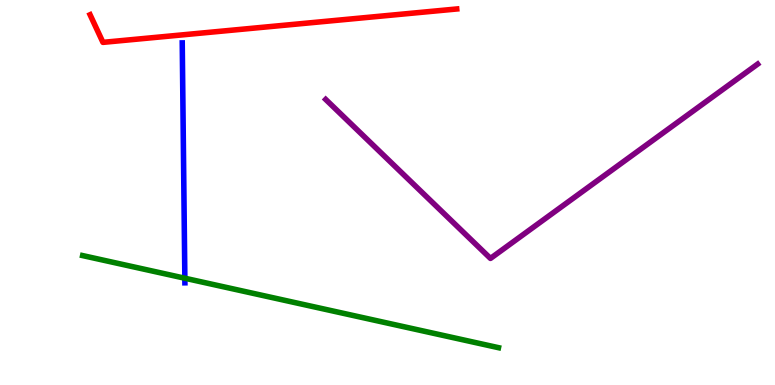[{'lines': ['blue', 'red'], 'intersections': []}, {'lines': ['green', 'red'], 'intersections': []}, {'lines': ['purple', 'red'], 'intersections': []}, {'lines': ['blue', 'green'], 'intersections': [{'x': 2.39, 'y': 2.77}]}, {'lines': ['blue', 'purple'], 'intersections': []}, {'lines': ['green', 'purple'], 'intersections': []}]